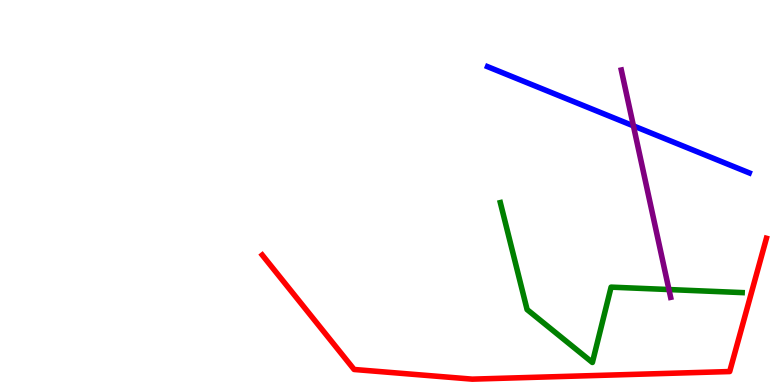[{'lines': ['blue', 'red'], 'intersections': []}, {'lines': ['green', 'red'], 'intersections': []}, {'lines': ['purple', 'red'], 'intersections': []}, {'lines': ['blue', 'green'], 'intersections': []}, {'lines': ['blue', 'purple'], 'intersections': [{'x': 8.17, 'y': 6.73}]}, {'lines': ['green', 'purple'], 'intersections': [{'x': 8.63, 'y': 2.48}]}]